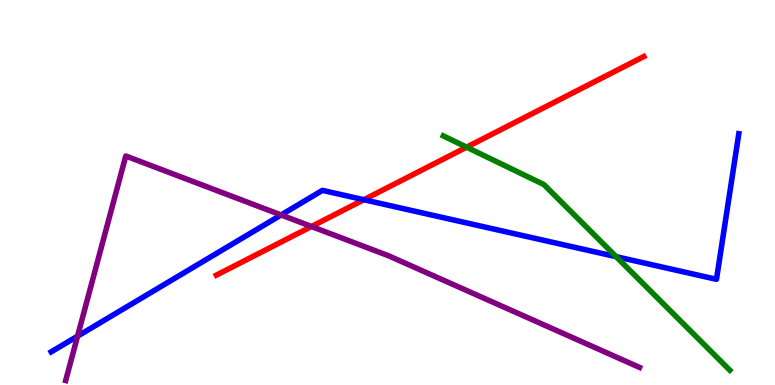[{'lines': ['blue', 'red'], 'intersections': [{'x': 4.69, 'y': 4.81}]}, {'lines': ['green', 'red'], 'intersections': [{'x': 6.02, 'y': 6.18}]}, {'lines': ['purple', 'red'], 'intersections': [{'x': 4.02, 'y': 4.12}]}, {'lines': ['blue', 'green'], 'intersections': [{'x': 7.95, 'y': 3.33}]}, {'lines': ['blue', 'purple'], 'intersections': [{'x': 1.0, 'y': 1.27}, {'x': 3.63, 'y': 4.42}]}, {'lines': ['green', 'purple'], 'intersections': []}]